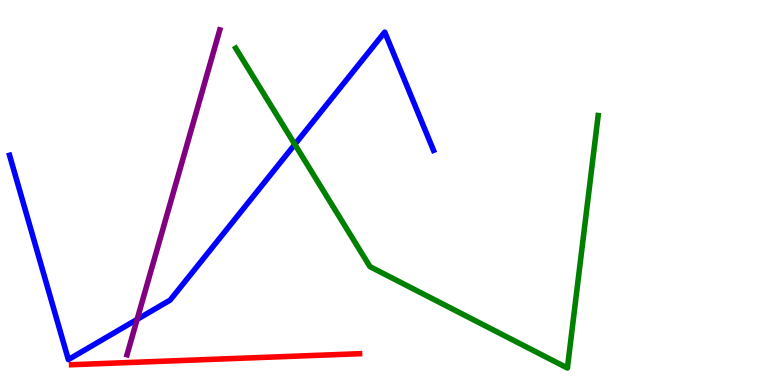[{'lines': ['blue', 'red'], 'intersections': []}, {'lines': ['green', 'red'], 'intersections': []}, {'lines': ['purple', 'red'], 'intersections': []}, {'lines': ['blue', 'green'], 'intersections': [{'x': 3.8, 'y': 6.25}]}, {'lines': ['blue', 'purple'], 'intersections': [{'x': 1.77, 'y': 1.7}]}, {'lines': ['green', 'purple'], 'intersections': []}]